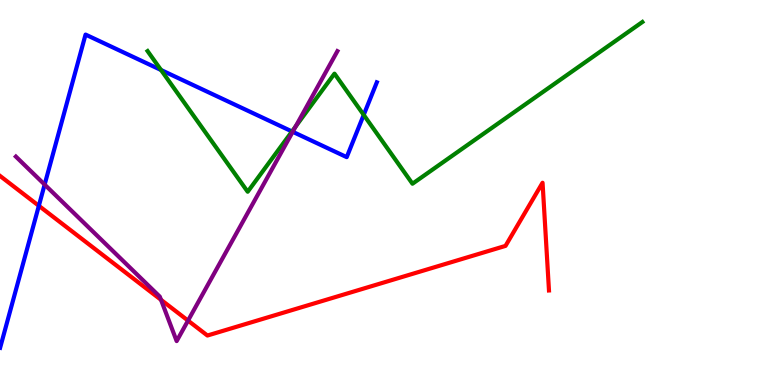[{'lines': ['blue', 'red'], 'intersections': [{'x': 0.501, 'y': 4.65}]}, {'lines': ['green', 'red'], 'intersections': []}, {'lines': ['purple', 'red'], 'intersections': [{'x': 2.08, 'y': 2.21}, {'x': 2.43, 'y': 1.67}]}, {'lines': ['blue', 'green'], 'intersections': [{'x': 2.08, 'y': 8.18}, {'x': 3.77, 'y': 6.59}, {'x': 4.69, 'y': 7.02}]}, {'lines': ['blue', 'purple'], 'intersections': [{'x': 0.576, 'y': 5.21}, {'x': 3.78, 'y': 6.58}]}, {'lines': ['green', 'purple'], 'intersections': [{'x': 3.81, 'y': 6.71}]}]